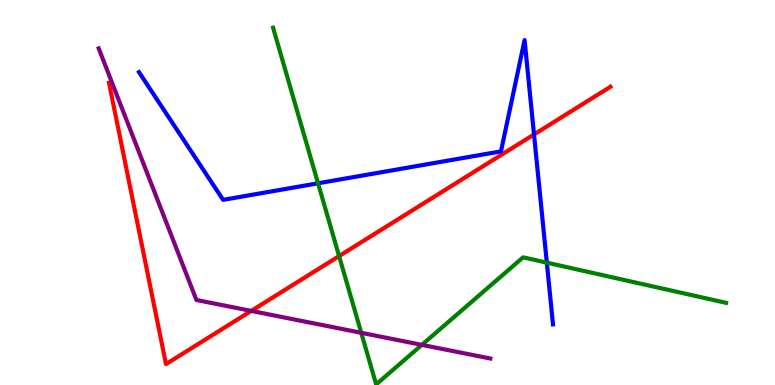[{'lines': ['blue', 'red'], 'intersections': [{'x': 6.89, 'y': 6.51}]}, {'lines': ['green', 'red'], 'intersections': [{'x': 4.38, 'y': 3.35}]}, {'lines': ['purple', 'red'], 'intersections': [{'x': 3.24, 'y': 1.92}]}, {'lines': ['blue', 'green'], 'intersections': [{'x': 4.1, 'y': 5.24}, {'x': 7.06, 'y': 3.18}]}, {'lines': ['blue', 'purple'], 'intersections': []}, {'lines': ['green', 'purple'], 'intersections': [{'x': 4.66, 'y': 1.36}, {'x': 5.44, 'y': 1.04}]}]